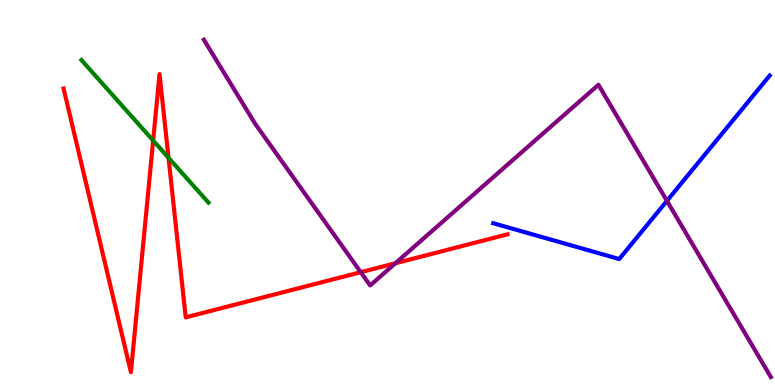[{'lines': ['blue', 'red'], 'intersections': []}, {'lines': ['green', 'red'], 'intersections': [{'x': 1.98, 'y': 6.35}, {'x': 2.17, 'y': 5.9}]}, {'lines': ['purple', 'red'], 'intersections': [{'x': 4.65, 'y': 2.93}, {'x': 5.1, 'y': 3.16}]}, {'lines': ['blue', 'green'], 'intersections': []}, {'lines': ['blue', 'purple'], 'intersections': [{'x': 8.61, 'y': 4.78}]}, {'lines': ['green', 'purple'], 'intersections': []}]